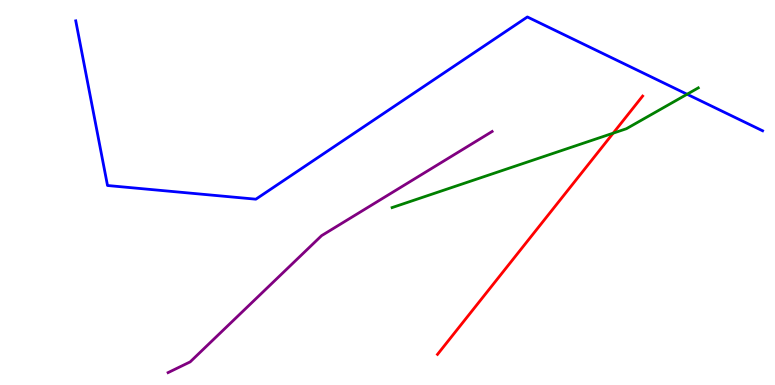[{'lines': ['blue', 'red'], 'intersections': []}, {'lines': ['green', 'red'], 'intersections': [{'x': 7.91, 'y': 6.54}]}, {'lines': ['purple', 'red'], 'intersections': []}, {'lines': ['blue', 'green'], 'intersections': [{'x': 8.87, 'y': 7.55}]}, {'lines': ['blue', 'purple'], 'intersections': []}, {'lines': ['green', 'purple'], 'intersections': []}]